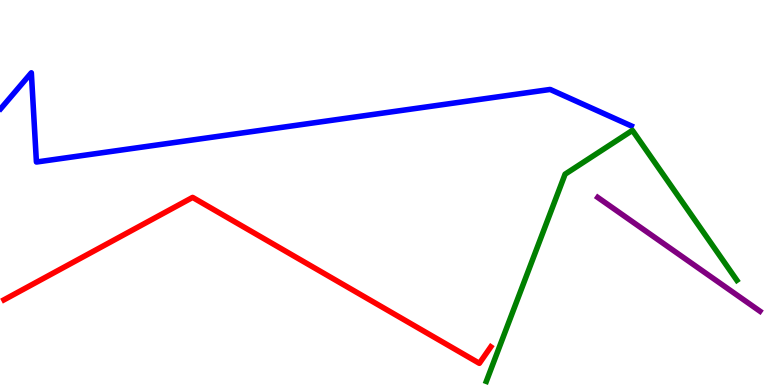[{'lines': ['blue', 'red'], 'intersections': []}, {'lines': ['green', 'red'], 'intersections': []}, {'lines': ['purple', 'red'], 'intersections': []}, {'lines': ['blue', 'green'], 'intersections': []}, {'lines': ['blue', 'purple'], 'intersections': []}, {'lines': ['green', 'purple'], 'intersections': []}]